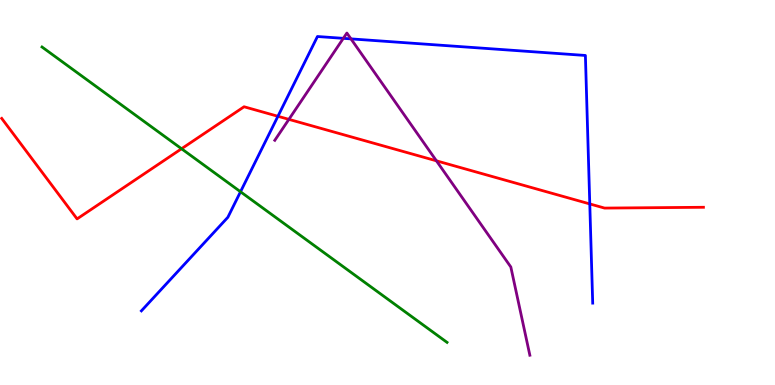[{'lines': ['blue', 'red'], 'intersections': [{'x': 3.59, 'y': 6.98}, {'x': 7.61, 'y': 4.7}]}, {'lines': ['green', 'red'], 'intersections': [{'x': 2.34, 'y': 6.14}]}, {'lines': ['purple', 'red'], 'intersections': [{'x': 3.73, 'y': 6.9}, {'x': 5.63, 'y': 5.82}]}, {'lines': ['blue', 'green'], 'intersections': [{'x': 3.1, 'y': 5.02}]}, {'lines': ['blue', 'purple'], 'intersections': [{'x': 4.43, 'y': 9.0}, {'x': 4.53, 'y': 8.99}]}, {'lines': ['green', 'purple'], 'intersections': []}]